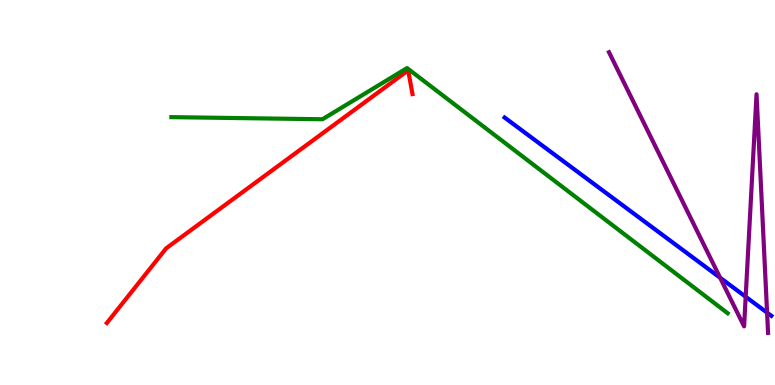[{'lines': ['blue', 'red'], 'intersections': []}, {'lines': ['green', 'red'], 'intersections': []}, {'lines': ['purple', 'red'], 'intersections': []}, {'lines': ['blue', 'green'], 'intersections': []}, {'lines': ['blue', 'purple'], 'intersections': [{'x': 9.29, 'y': 2.79}, {'x': 9.62, 'y': 2.29}, {'x': 9.9, 'y': 1.88}]}, {'lines': ['green', 'purple'], 'intersections': []}]